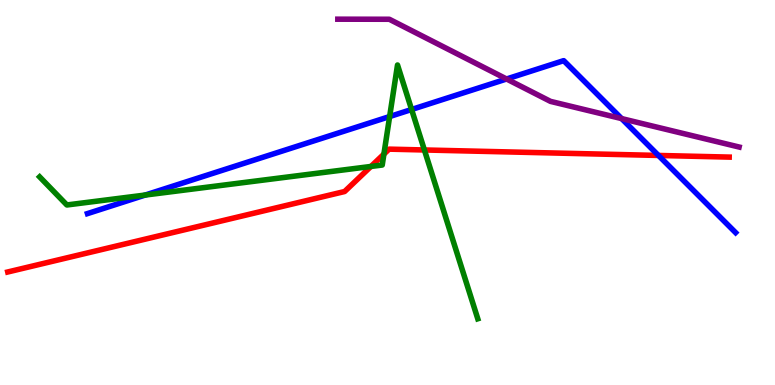[{'lines': ['blue', 'red'], 'intersections': [{'x': 8.5, 'y': 5.96}]}, {'lines': ['green', 'red'], 'intersections': [{'x': 4.79, 'y': 5.68}, {'x': 4.95, 'y': 6.0}, {'x': 5.48, 'y': 6.1}]}, {'lines': ['purple', 'red'], 'intersections': []}, {'lines': ['blue', 'green'], 'intersections': [{'x': 1.87, 'y': 4.93}, {'x': 5.03, 'y': 6.97}, {'x': 5.31, 'y': 7.16}]}, {'lines': ['blue', 'purple'], 'intersections': [{'x': 6.54, 'y': 7.95}, {'x': 8.02, 'y': 6.92}]}, {'lines': ['green', 'purple'], 'intersections': []}]